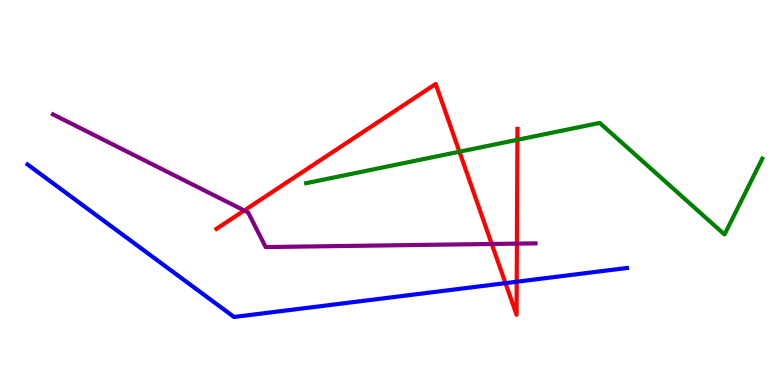[{'lines': ['blue', 'red'], 'intersections': [{'x': 6.52, 'y': 2.65}, {'x': 6.67, 'y': 2.68}]}, {'lines': ['green', 'red'], 'intersections': [{'x': 5.93, 'y': 6.06}, {'x': 6.68, 'y': 6.37}]}, {'lines': ['purple', 'red'], 'intersections': [{'x': 3.15, 'y': 4.53}, {'x': 6.35, 'y': 3.66}, {'x': 6.67, 'y': 3.67}]}, {'lines': ['blue', 'green'], 'intersections': []}, {'lines': ['blue', 'purple'], 'intersections': []}, {'lines': ['green', 'purple'], 'intersections': []}]